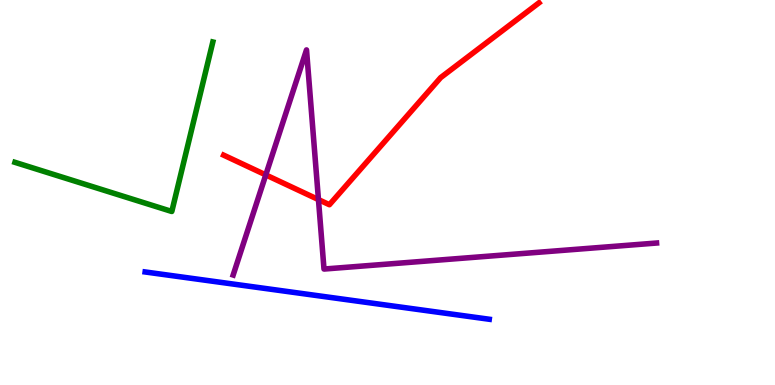[{'lines': ['blue', 'red'], 'intersections': []}, {'lines': ['green', 'red'], 'intersections': []}, {'lines': ['purple', 'red'], 'intersections': [{'x': 3.43, 'y': 5.46}, {'x': 4.11, 'y': 4.82}]}, {'lines': ['blue', 'green'], 'intersections': []}, {'lines': ['blue', 'purple'], 'intersections': []}, {'lines': ['green', 'purple'], 'intersections': []}]